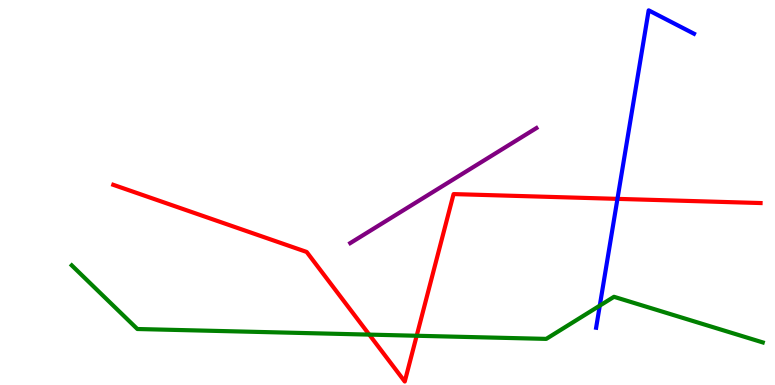[{'lines': ['blue', 'red'], 'intersections': [{'x': 7.97, 'y': 4.83}]}, {'lines': ['green', 'red'], 'intersections': [{'x': 4.76, 'y': 1.31}, {'x': 5.38, 'y': 1.28}]}, {'lines': ['purple', 'red'], 'intersections': []}, {'lines': ['blue', 'green'], 'intersections': [{'x': 7.74, 'y': 2.06}]}, {'lines': ['blue', 'purple'], 'intersections': []}, {'lines': ['green', 'purple'], 'intersections': []}]